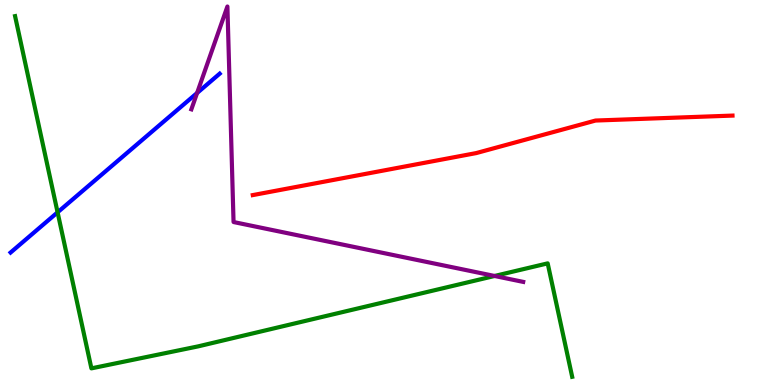[{'lines': ['blue', 'red'], 'intersections': []}, {'lines': ['green', 'red'], 'intersections': []}, {'lines': ['purple', 'red'], 'intersections': []}, {'lines': ['blue', 'green'], 'intersections': [{'x': 0.743, 'y': 4.48}]}, {'lines': ['blue', 'purple'], 'intersections': [{'x': 2.54, 'y': 7.58}]}, {'lines': ['green', 'purple'], 'intersections': [{'x': 6.38, 'y': 2.83}]}]